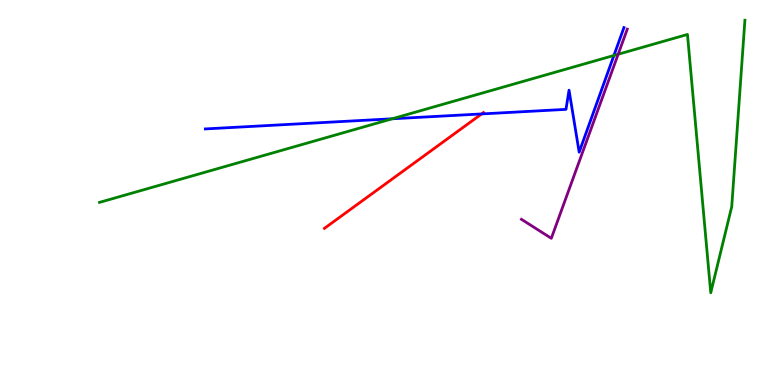[{'lines': ['blue', 'red'], 'intersections': [{'x': 6.21, 'y': 7.04}]}, {'lines': ['green', 'red'], 'intersections': []}, {'lines': ['purple', 'red'], 'intersections': []}, {'lines': ['blue', 'green'], 'intersections': [{'x': 5.06, 'y': 6.91}, {'x': 7.92, 'y': 8.56}]}, {'lines': ['blue', 'purple'], 'intersections': []}, {'lines': ['green', 'purple'], 'intersections': [{'x': 7.98, 'y': 8.59}]}]